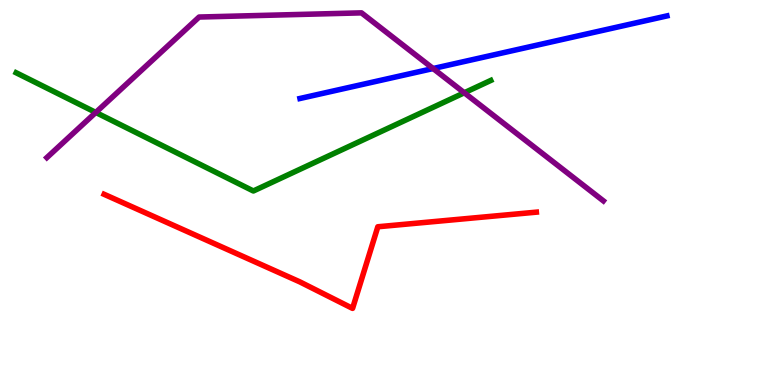[{'lines': ['blue', 'red'], 'intersections': []}, {'lines': ['green', 'red'], 'intersections': []}, {'lines': ['purple', 'red'], 'intersections': []}, {'lines': ['blue', 'green'], 'intersections': []}, {'lines': ['blue', 'purple'], 'intersections': [{'x': 5.59, 'y': 8.22}]}, {'lines': ['green', 'purple'], 'intersections': [{'x': 1.24, 'y': 7.08}, {'x': 5.99, 'y': 7.59}]}]